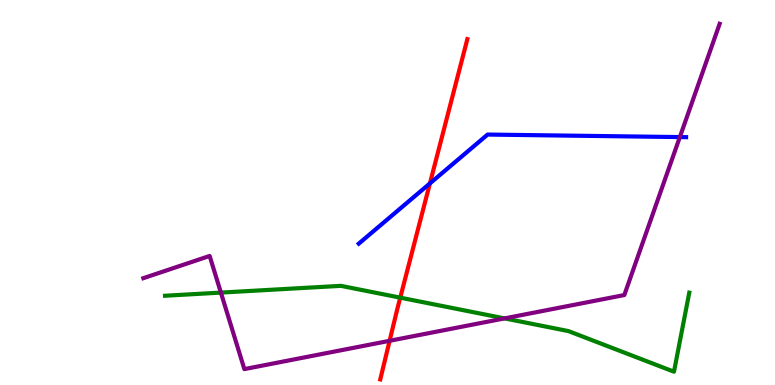[{'lines': ['blue', 'red'], 'intersections': [{'x': 5.55, 'y': 5.24}]}, {'lines': ['green', 'red'], 'intersections': [{'x': 5.16, 'y': 2.27}]}, {'lines': ['purple', 'red'], 'intersections': [{'x': 5.03, 'y': 1.15}]}, {'lines': ['blue', 'green'], 'intersections': []}, {'lines': ['blue', 'purple'], 'intersections': [{'x': 8.77, 'y': 6.44}]}, {'lines': ['green', 'purple'], 'intersections': [{'x': 2.85, 'y': 2.4}, {'x': 6.51, 'y': 1.73}]}]